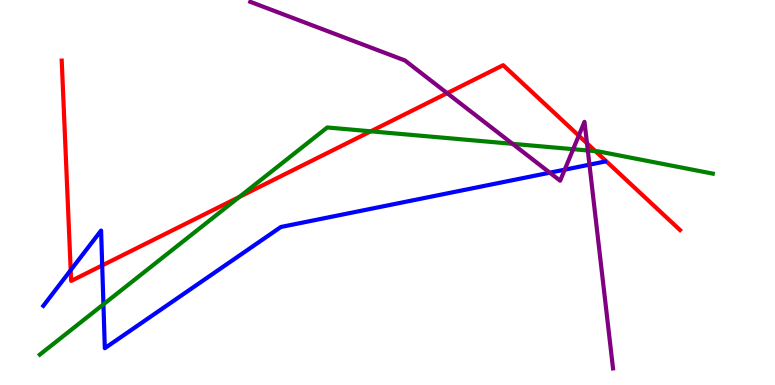[{'lines': ['blue', 'red'], 'intersections': [{'x': 0.912, 'y': 2.98}, {'x': 1.32, 'y': 3.11}]}, {'lines': ['green', 'red'], 'intersections': [{'x': 3.09, 'y': 4.89}, {'x': 4.78, 'y': 6.59}, {'x': 7.68, 'y': 6.07}]}, {'lines': ['purple', 'red'], 'intersections': [{'x': 5.77, 'y': 7.58}, {'x': 7.47, 'y': 6.48}, {'x': 7.57, 'y': 6.28}]}, {'lines': ['blue', 'green'], 'intersections': [{'x': 1.33, 'y': 2.09}]}, {'lines': ['blue', 'purple'], 'intersections': [{'x': 7.09, 'y': 5.51}, {'x': 7.29, 'y': 5.59}, {'x': 7.61, 'y': 5.72}]}, {'lines': ['green', 'purple'], 'intersections': [{'x': 6.61, 'y': 6.26}, {'x': 7.4, 'y': 6.13}, {'x': 7.58, 'y': 6.09}]}]